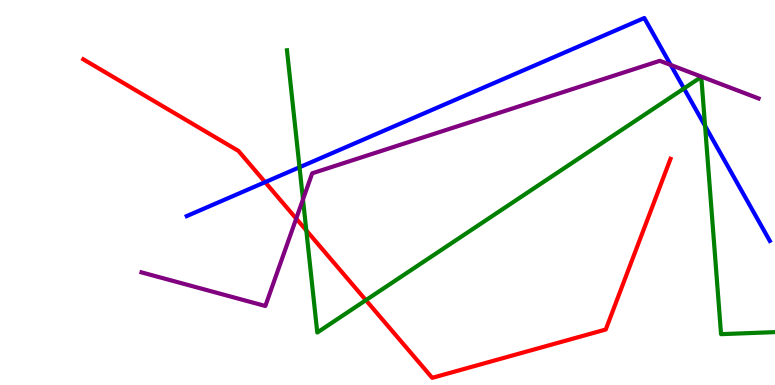[{'lines': ['blue', 'red'], 'intersections': [{'x': 3.42, 'y': 5.27}]}, {'lines': ['green', 'red'], 'intersections': [{'x': 3.95, 'y': 4.02}, {'x': 4.72, 'y': 2.2}]}, {'lines': ['purple', 'red'], 'intersections': [{'x': 3.82, 'y': 4.32}]}, {'lines': ['blue', 'green'], 'intersections': [{'x': 3.86, 'y': 5.66}, {'x': 8.83, 'y': 7.7}, {'x': 9.1, 'y': 6.73}]}, {'lines': ['blue', 'purple'], 'intersections': [{'x': 8.65, 'y': 8.31}]}, {'lines': ['green', 'purple'], 'intersections': [{'x': 3.91, 'y': 4.82}]}]